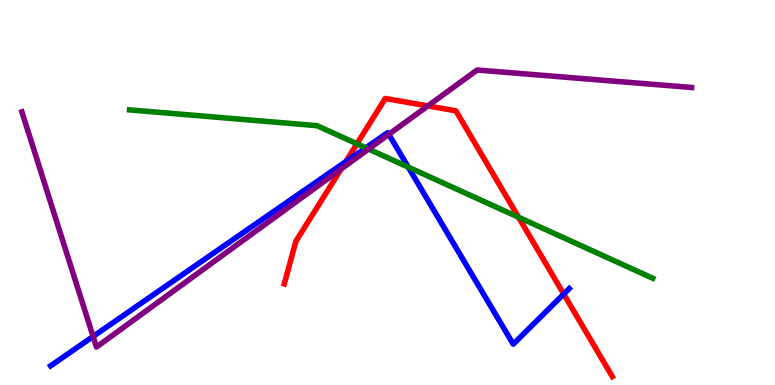[{'lines': ['blue', 'red'], 'intersections': [{'x': 4.46, 'y': 5.8}, {'x': 7.27, 'y': 2.36}]}, {'lines': ['green', 'red'], 'intersections': [{'x': 4.61, 'y': 6.26}, {'x': 6.69, 'y': 4.36}]}, {'lines': ['purple', 'red'], 'intersections': [{'x': 4.4, 'y': 5.61}, {'x': 5.52, 'y': 7.25}]}, {'lines': ['blue', 'green'], 'intersections': [{'x': 4.72, 'y': 6.16}, {'x': 5.27, 'y': 5.66}]}, {'lines': ['blue', 'purple'], 'intersections': [{'x': 1.2, 'y': 1.26}, {'x': 5.02, 'y': 6.51}]}, {'lines': ['green', 'purple'], 'intersections': [{'x': 4.76, 'y': 6.13}]}]